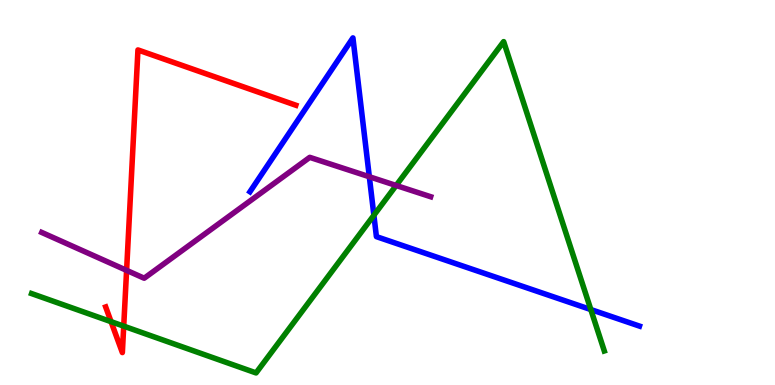[{'lines': ['blue', 'red'], 'intersections': []}, {'lines': ['green', 'red'], 'intersections': [{'x': 1.43, 'y': 1.65}, {'x': 1.6, 'y': 1.53}]}, {'lines': ['purple', 'red'], 'intersections': [{'x': 1.63, 'y': 2.98}]}, {'lines': ['blue', 'green'], 'intersections': [{'x': 4.82, 'y': 4.41}, {'x': 7.62, 'y': 1.96}]}, {'lines': ['blue', 'purple'], 'intersections': [{'x': 4.77, 'y': 5.41}]}, {'lines': ['green', 'purple'], 'intersections': [{'x': 5.11, 'y': 5.18}]}]